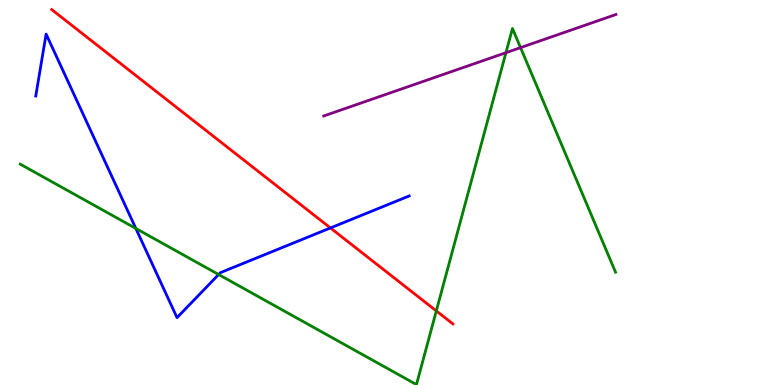[{'lines': ['blue', 'red'], 'intersections': [{'x': 4.26, 'y': 4.08}]}, {'lines': ['green', 'red'], 'intersections': [{'x': 5.63, 'y': 1.92}]}, {'lines': ['purple', 'red'], 'intersections': []}, {'lines': ['blue', 'green'], 'intersections': [{'x': 1.75, 'y': 4.07}, {'x': 2.82, 'y': 2.87}]}, {'lines': ['blue', 'purple'], 'intersections': []}, {'lines': ['green', 'purple'], 'intersections': [{'x': 6.53, 'y': 8.63}, {'x': 6.72, 'y': 8.76}]}]